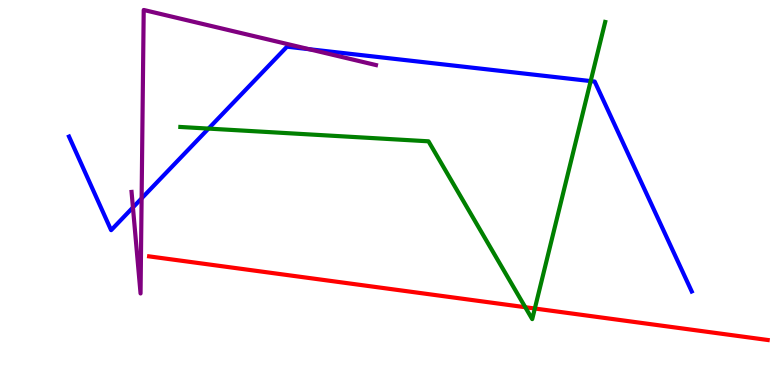[{'lines': ['blue', 'red'], 'intersections': []}, {'lines': ['green', 'red'], 'intersections': [{'x': 6.78, 'y': 2.02}, {'x': 6.9, 'y': 1.99}]}, {'lines': ['purple', 'red'], 'intersections': []}, {'lines': ['blue', 'green'], 'intersections': [{'x': 2.69, 'y': 6.66}, {'x': 7.62, 'y': 7.89}]}, {'lines': ['blue', 'purple'], 'intersections': [{'x': 1.72, 'y': 4.61}, {'x': 1.83, 'y': 4.85}, {'x': 3.99, 'y': 8.72}]}, {'lines': ['green', 'purple'], 'intersections': []}]